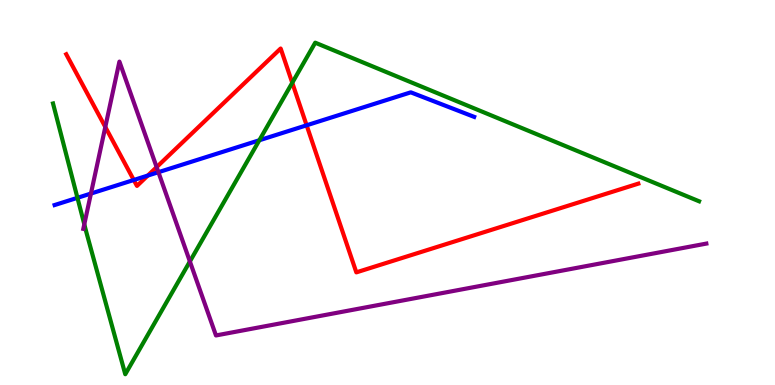[{'lines': ['blue', 'red'], 'intersections': [{'x': 1.73, 'y': 5.32}, {'x': 1.91, 'y': 5.44}, {'x': 3.96, 'y': 6.75}]}, {'lines': ['green', 'red'], 'intersections': [{'x': 3.77, 'y': 7.85}]}, {'lines': ['purple', 'red'], 'intersections': [{'x': 1.36, 'y': 6.7}, {'x': 2.02, 'y': 5.66}]}, {'lines': ['blue', 'green'], 'intersections': [{'x': 0.999, 'y': 4.86}, {'x': 3.35, 'y': 6.36}]}, {'lines': ['blue', 'purple'], 'intersections': [{'x': 1.17, 'y': 4.97}, {'x': 2.04, 'y': 5.53}]}, {'lines': ['green', 'purple'], 'intersections': [{'x': 1.09, 'y': 4.17}, {'x': 2.45, 'y': 3.21}]}]